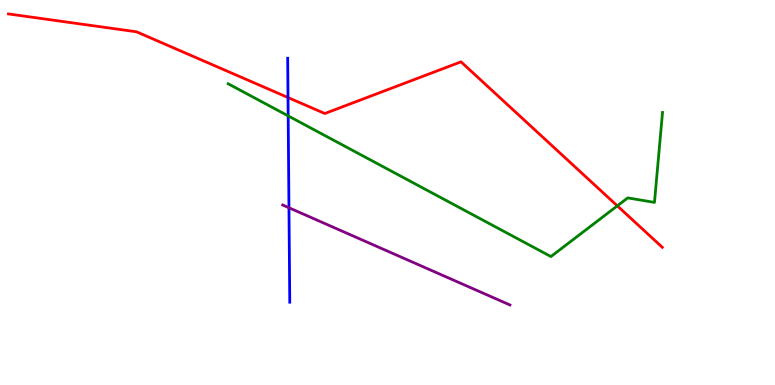[{'lines': ['blue', 'red'], 'intersections': [{'x': 3.72, 'y': 7.47}]}, {'lines': ['green', 'red'], 'intersections': [{'x': 7.97, 'y': 4.65}]}, {'lines': ['purple', 'red'], 'intersections': []}, {'lines': ['blue', 'green'], 'intersections': [{'x': 3.72, 'y': 6.99}]}, {'lines': ['blue', 'purple'], 'intersections': [{'x': 3.73, 'y': 4.6}]}, {'lines': ['green', 'purple'], 'intersections': []}]